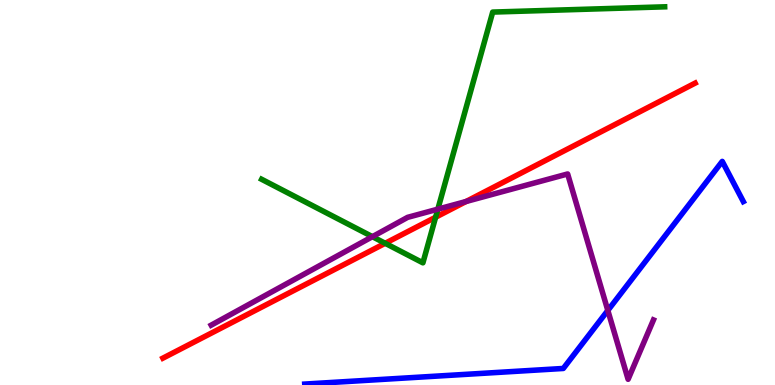[{'lines': ['blue', 'red'], 'intersections': []}, {'lines': ['green', 'red'], 'intersections': [{'x': 4.97, 'y': 3.68}, {'x': 5.62, 'y': 4.36}]}, {'lines': ['purple', 'red'], 'intersections': [{'x': 6.01, 'y': 4.77}]}, {'lines': ['blue', 'green'], 'intersections': []}, {'lines': ['blue', 'purple'], 'intersections': [{'x': 7.84, 'y': 1.94}]}, {'lines': ['green', 'purple'], 'intersections': [{'x': 4.81, 'y': 3.85}, {'x': 5.65, 'y': 4.57}]}]